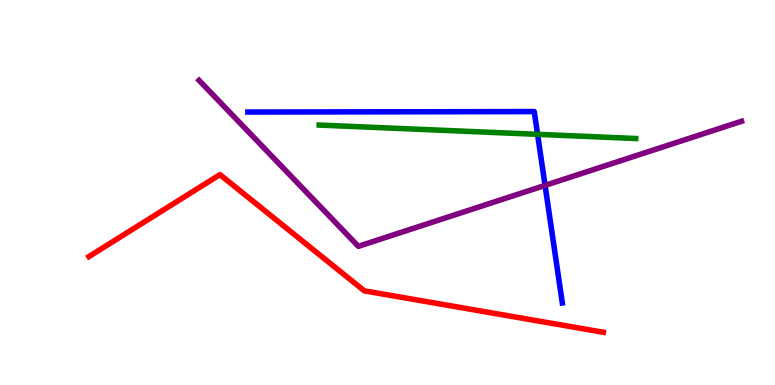[{'lines': ['blue', 'red'], 'intersections': []}, {'lines': ['green', 'red'], 'intersections': []}, {'lines': ['purple', 'red'], 'intersections': []}, {'lines': ['blue', 'green'], 'intersections': [{'x': 6.94, 'y': 6.51}]}, {'lines': ['blue', 'purple'], 'intersections': [{'x': 7.03, 'y': 5.18}]}, {'lines': ['green', 'purple'], 'intersections': []}]